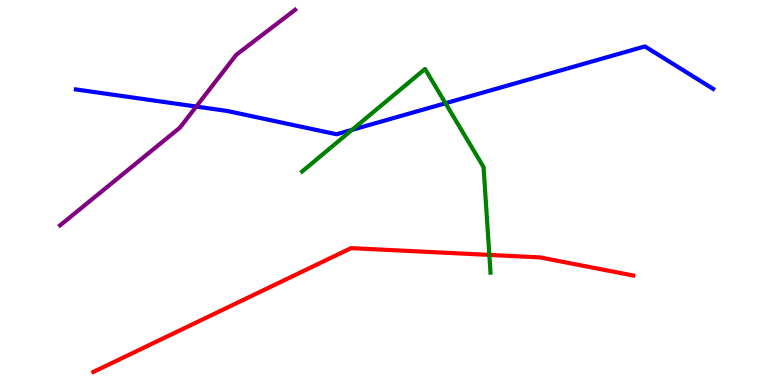[{'lines': ['blue', 'red'], 'intersections': []}, {'lines': ['green', 'red'], 'intersections': [{'x': 6.31, 'y': 3.38}]}, {'lines': ['purple', 'red'], 'intersections': []}, {'lines': ['blue', 'green'], 'intersections': [{'x': 4.54, 'y': 6.63}, {'x': 5.75, 'y': 7.32}]}, {'lines': ['blue', 'purple'], 'intersections': [{'x': 2.53, 'y': 7.23}]}, {'lines': ['green', 'purple'], 'intersections': []}]